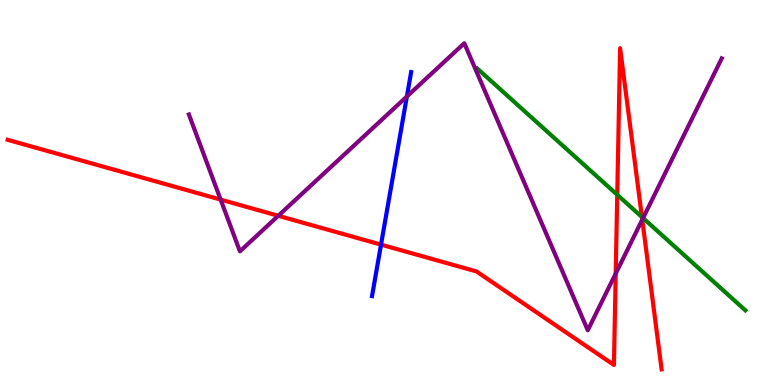[{'lines': ['blue', 'red'], 'intersections': [{'x': 4.92, 'y': 3.65}]}, {'lines': ['green', 'red'], 'intersections': [{'x': 7.96, 'y': 4.94}, {'x': 8.28, 'y': 4.36}]}, {'lines': ['purple', 'red'], 'intersections': [{'x': 2.85, 'y': 4.82}, {'x': 3.59, 'y': 4.4}, {'x': 7.94, 'y': 2.89}, {'x': 8.29, 'y': 4.29}]}, {'lines': ['blue', 'green'], 'intersections': []}, {'lines': ['blue', 'purple'], 'intersections': [{'x': 5.25, 'y': 7.49}]}, {'lines': ['green', 'purple'], 'intersections': [{'x': 8.3, 'y': 4.34}]}]